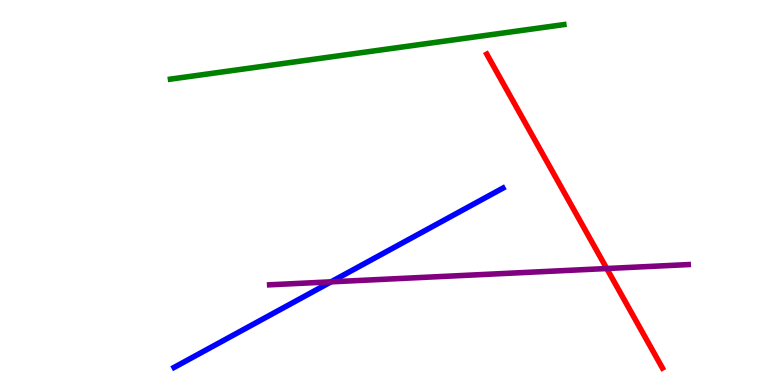[{'lines': ['blue', 'red'], 'intersections': []}, {'lines': ['green', 'red'], 'intersections': []}, {'lines': ['purple', 'red'], 'intersections': [{'x': 7.83, 'y': 3.03}]}, {'lines': ['blue', 'green'], 'intersections': []}, {'lines': ['blue', 'purple'], 'intersections': [{'x': 4.27, 'y': 2.68}]}, {'lines': ['green', 'purple'], 'intersections': []}]